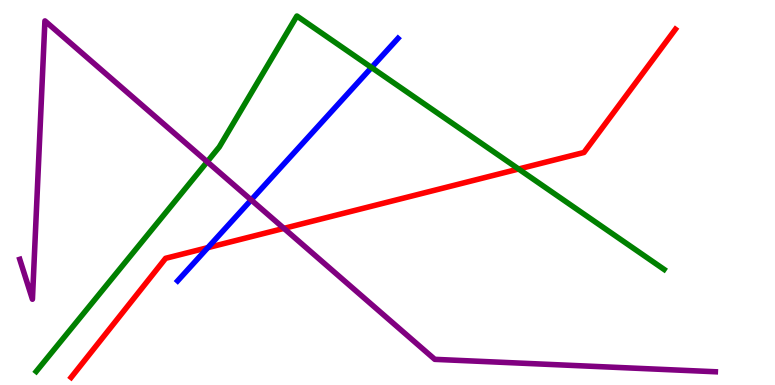[{'lines': ['blue', 'red'], 'intersections': [{'x': 2.68, 'y': 3.57}]}, {'lines': ['green', 'red'], 'intersections': [{'x': 6.69, 'y': 5.61}]}, {'lines': ['purple', 'red'], 'intersections': [{'x': 3.66, 'y': 4.07}]}, {'lines': ['blue', 'green'], 'intersections': [{'x': 4.79, 'y': 8.25}]}, {'lines': ['blue', 'purple'], 'intersections': [{'x': 3.24, 'y': 4.81}]}, {'lines': ['green', 'purple'], 'intersections': [{'x': 2.67, 'y': 5.8}]}]